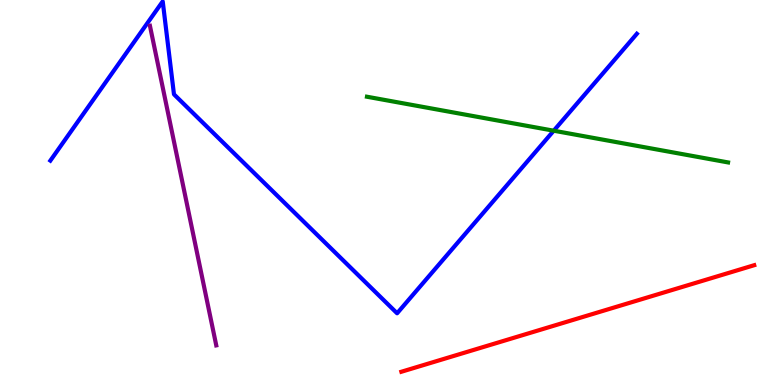[{'lines': ['blue', 'red'], 'intersections': []}, {'lines': ['green', 'red'], 'intersections': []}, {'lines': ['purple', 'red'], 'intersections': []}, {'lines': ['blue', 'green'], 'intersections': [{'x': 7.14, 'y': 6.61}]}, {'lines': ['blue', 'purple'], 'intersections': []}, {'lines': ['green', 'purple'], 'intersections': []}]